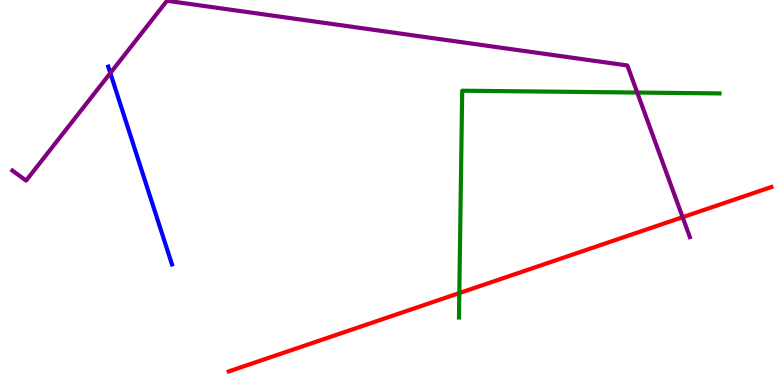[{'lines': ['blue', 'red'], 'intersections': []}, {'lines': ['green', 'red'], 'intersections': [{'x': 5.93, 'y': 2.39}]}, {'lines': ['purple', 'red'], 'intersections': [{'x': 8.81, 'y': 4.36}]}, {'lines': ['blue', 'green'], 'intersections': []}, {'lines': ['blue', 'purple'], 'intersections': [{'x': 1.42, 'y': 8.1}]}, {'lines': ['green', 'purple'], 'intersections': [{'x': 8.22, 'y': 7.6}]}]